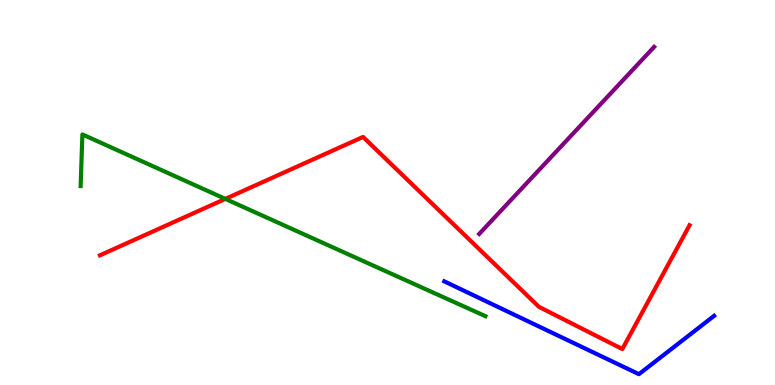[{'lines': ['blue', 'red'], 'intersections': []}, {'lines': ['green', 'red'], 'intersections': [{'x': 2.91, 'y': 4.83}]}, {'lines': ['purple', 'red'], 'intersections': []}, {'lines': ['blue', 'green'], 'intersections': []}, {'lines': ['blue', 'purple'], 'intersections': []}, {'lines': ['green', 'purple'], 'intersections': []}]